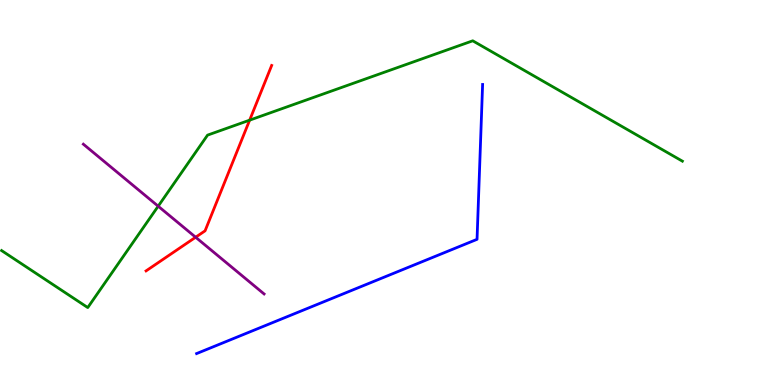[{'lines': ['blue', 'red'], 'intersections': []}, {'lines': ['green', 'red'], 'intersections': [{'x': 3.22, 'y': 6.88}]}, {'lines': ['purple', 'red'], 'intersections': [{'x': 2.52, 'y': 3.84}]}, {'lines': ['blue', 'green'], 'intersections': []}, {'lines': ['blue', 'purple'], 'intersections': []}, {'lines': ['green', 'purple'], 'intersections': [{'x': 2.04, 'y': 4.64}]}]